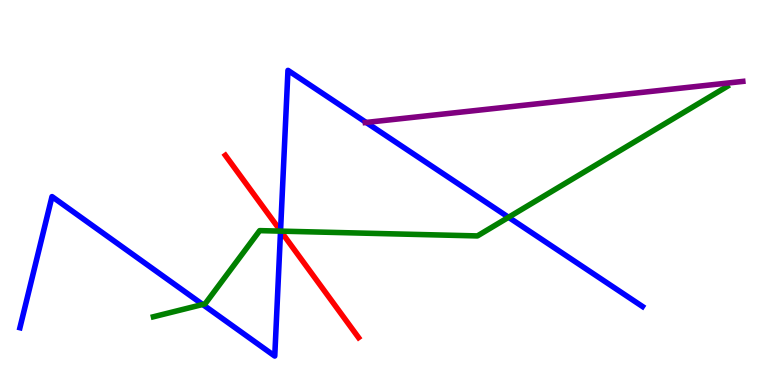[{'lines': ['blue', 'red'], 'intersections': [{'x': 3.62, 'y': 4.0}]}, {'lines': ['green', 'red'], 'intersections': [{'x': 3.62, 'y': 4.0}]}, {'lines': ['purple', 'red'], 'intersections': []}, {'lines': ['blue', 'green'], 'intersections': [{'x': 2.62, 'y': 2.09}, {'x': 3.62, 'y': 4.0}, {'x': 6.56, 'y': 4.36}]}, {'lines': ['blue', 'purple'], 'intersections': [{'x': 4.72, 'y': 6.82}]}, {'lines': ['green', 'purple'], 'intersections': []}]